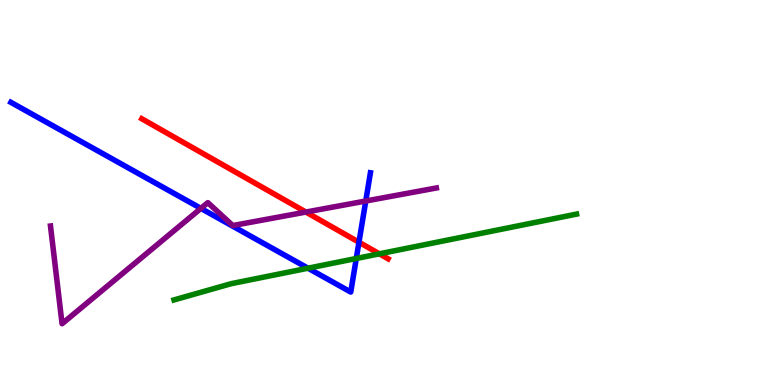[{'lines': ['blue', 'red'], 'intersections': [{'x': 4.63, 'y': 3.71}]}, {'lines': ['green', 'red'], 'intersections': [{'x': 4.9, 'y': 3.41}]}, {'lines': ['purple', 'red'], 'intersections': [{'x': 3.95, 'y': 4.49}]}, {'lines': ['blue', 'green'], 'intersections': [{'x': 3.97, 'y': 3.03}, {'x': 4.6, 'y': 3.29}]}, {'lines': ['blue', 'purple'], 'intersections': [{'x': 2.59, 'y': 4.59}, {'x': 4.72, 'y': 4.78}]}, {'lines': ['green', 'purple'], 'intersections': []}]